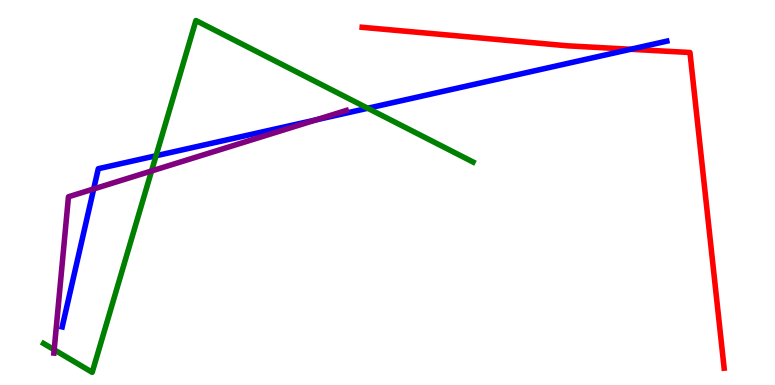[{'lines': ['blue', 'red'], 'intersections': [{'x': 8.14, 'y': 8.72}]}, {'lines': ['green', 'red'], 'intersections': []}, {'lines': ['purple', 'red'], 'intersections': []}, {'lines': ['blue', 'green'], 'intersections': [{'x': 2.01, 'y': 5.95}, {'x': 4.75, 'y': 7.19}]}, {'lines': ['blue', 'purple'], 'intersections': [{'x': 1.21, 'y': 5.09}, {'x': 4.08, 'y': 6.89}]}, {'lines': ['green', 'purple'], 'intersections': [{'x': 0.699, 'y': 0.915}, {'x': 1.96, 'y': 5.56}]}]